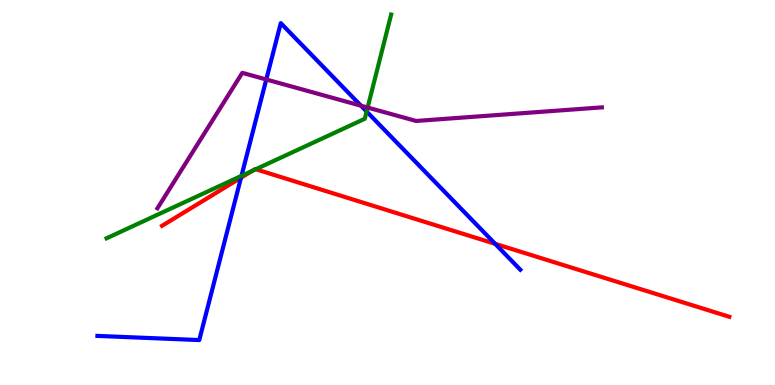[{'lines': ['blue', 'red'], 'intersections': [{'x': 3.11, 'y': 5.38}, {'x': 6.39, 'y': 3.67}]}, {'lines': ['green', 'red'], 'intersections': [{'x': 3.25, 'y': 5.56}, {'x': 3.3, 'y': 5.6}]}, {'lines': ['purple', 'red'], 'intersections': []}, {'lines': ['blue', 'green'], 'intersections': [{'x': 3.12, 'y': 5.43}, {'x': 4.73, 'y': 7.1}]}, {'lines': ['blue', 'purple'], 'intersections': [{'x': 3.44, 'y': 7.94}, {'x': 4.66, 'y': 7.25}]}, {'lines': ['green', 'purple'], 'intersections': [{'x': 4.74, 'y': 7.21}]}]